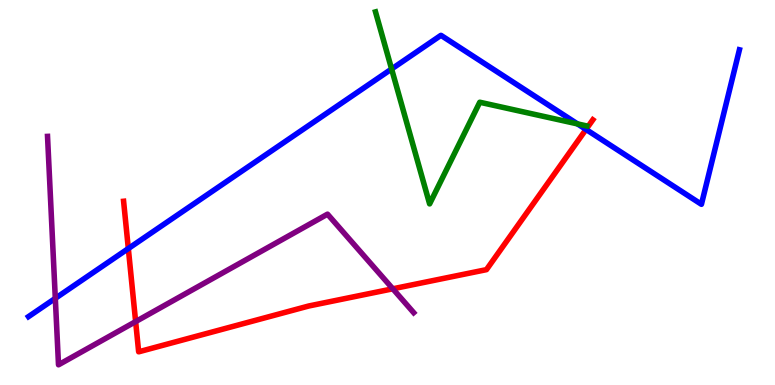[{'lines': ['blue', 'red'], 'intersections': [{'x': 1.66, 'y': 3.54}, {'x': 7.56, 'y': 6.64}]}, {'lines': ['green', 'red'], 'intersections': []}, {'lines': ['purple', 'red'], 'intersections': [{'x': 1.75, 'y': 1.65}, {'x': 5.07, 'y': 2.5}]}, {'lines': ['blue', 'green'], 'intersections': [{'x': 5.05, 'y': 8.21}, {'x': 7.45, 'y': 6.78}]}, {'lines': ['blue', 'purple'], 'intersections': [{'x': 0.714, 'y': 2.25}]}, {'lines': ['green', 'purple'], 'intersections': []}]